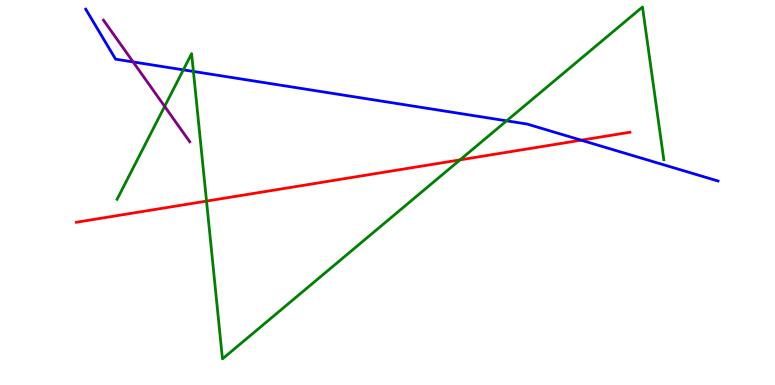[{'lines': ['blue', 'red'], 'intersections': [{'x': 7.5, 'y': 6.36}]}, {'lines': ['green', 'red'], 'intersections': [{'x': 2.66, 'y': 4.78}, {'x': 5.94, 'y': 5.85}]}, {'lines': ['purple', 'red'], 'intersections': []}, {'lines': ['blue', 'green'], 'intersections': [{'x': 2.37, 'y': 8.19}, {'x': 2.5, 'y': 8.14}, {'x': 6.54, 'y': 6.86}]}, {'lines': ['blue', 'purple'], 'intersections': [{'x': 1.72, 'y': 8.39}]}, {'lines': ['green', 'purple'], 'intersections': [{'x': 2.12, 'y': 7.24}]}]